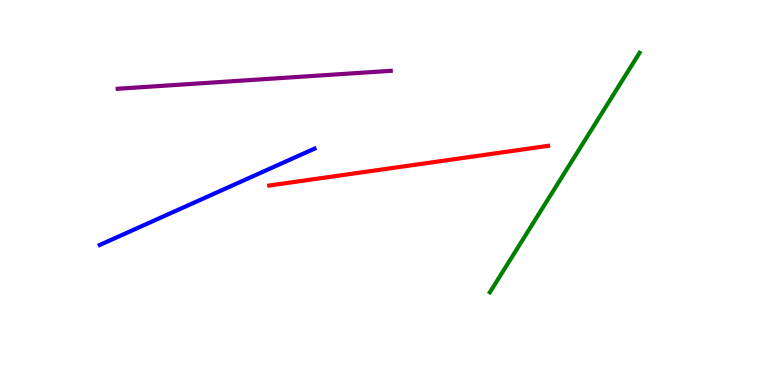[{'lines': ['blue', 'red'], 'intersections': []}, {'lines': ['green', 'red'], 'intersections': []}, {'lines': ['purple', 'red'], 'intersections': []}, {'lines': ['blue', 'green'], 'intersections': []}, {'lines': ['blue', 'purple'], 'intersections': []}, {'lines': ['green', 'purple'], 'intersections': []}]